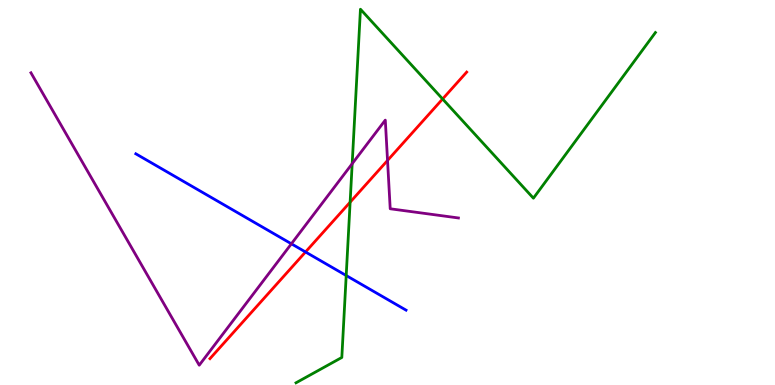[{'lines': ['blue', 'red'], 'intersections': [{'x': 3.94, 'y': 3.45}]}, {'lines': ['green', 'red'], 'intersections': [{'x': 4.52, 'y': 4.75}, {'x': 5.71, 'y': 7.43}]}, {'lines': ['purple', 'red'], 'intersections': [{'x': 5.0, 'y': 5.83}]}, {'lines': ['blue', 'green'], 'intersections': [{'x': 4.47, 'y': 2.84}]}, {'lines': ['blue', 'purple'], 'intersections': [{'x': 3.76, 'y': 3.67}]}, {'lines': ['green', 'purple'], 'intersections': [{'x': 4.54, 'y': 5.75}]}]